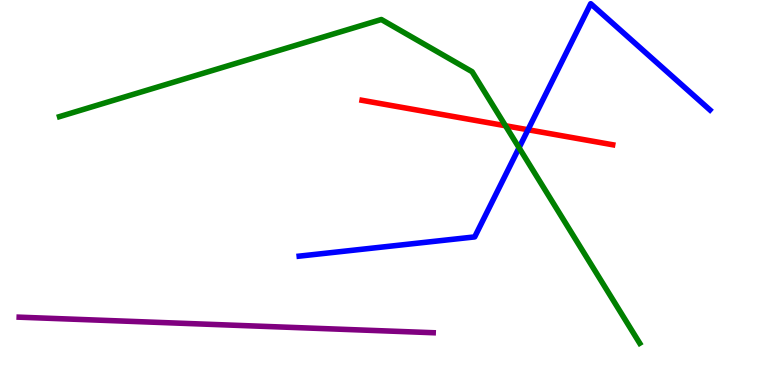[{'lines': ['blue', 'red'], 'intersections': [{'x': 6.81, 'y': 6.63}]}, {'lines': ['green', 'red'], 'intersections': [{'x': 6.52, 'y': 6.73}]}, {'lines': ['purple', 'red'], 'intersections': []}, {'lines': ['blue', 'green'], 'intersections': [{'x': 6.7, 'y': 6.16}]}, {'lines': ['blue', 'purple'], 'intersections': []}, {'lines': ['green', 'purple'], 'intersections': []}]